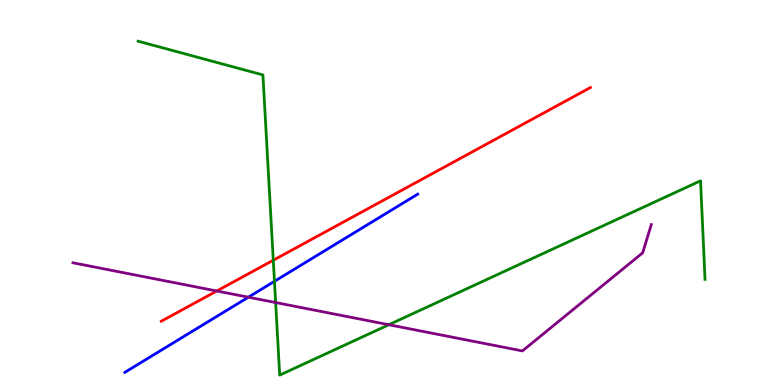[{'lines': ['blue', 'red'], 'intersections': []}, {'lines': ['green', 'red'], 'intersections': [{'x': 3.53, 'y': 3.24}]}, {'lines': ['purple', 'red'], 'intersections': [{'x': 2.8, 'y': 2.44}]}, {'lines': ['blue', 'green'], 'intersections': [{'x': 3.54, 'y': 2.69}]}, {'lines': ['blue', 'purple'], 'intersections': [{'x': 3.2, 'y': 2.28}]}, {'lines': ['green', 'purple'], 'intersections': [{'x': 3.56, 'y': 2.14}, {'x': 5.02, 'y': 1.57}]}]